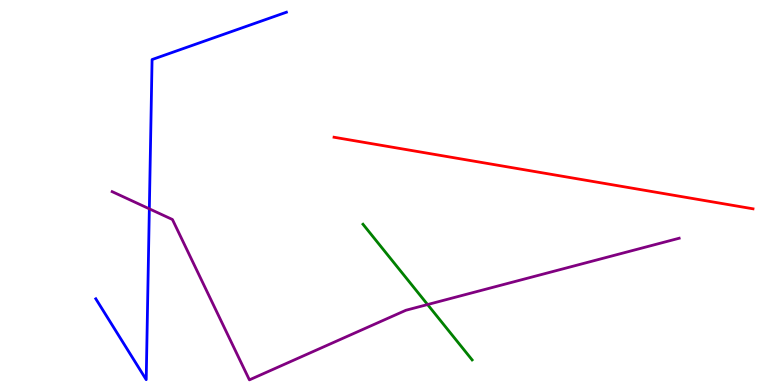[{'lines': ['blue', 'red'], 'intersections': []}, {'lines': ['green', 'red'], 'intersections': []}, {'lines': ['purple', 'red'], 'intersections': []}, {'lines': ['blue', 'green'], 'intersections': []}, {'lines': ['blue', 'purple'], 'intersections': [{'x': 1.93, 'y': 4.58}]}, {'lines': ['green', 'purple'], 'intersections': [{'x': 5.52, 'y': 2.09}]}]